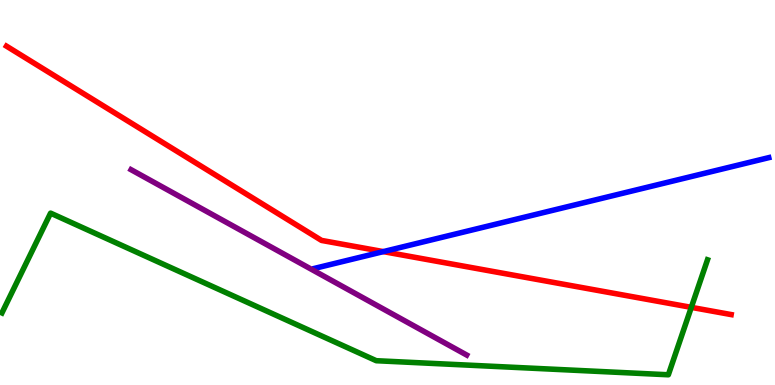[{'lines': ['blue', 'red'], 'intersections': [{'x': 4.95, 'y': 3.46}]}, {'lines': ['green', 'red'], 'intersections': [{'x': 8.92, 'y': 2.02}]}, {'lines': ['purple', 'red'], 'intersections': []}, {'lines': ['blue', 'green'], 'intersections': []}, {'lines': ['blue', 'purple'], 'intersections': []}, {'lines': ['green', 'purple'], 'intersections': []}]